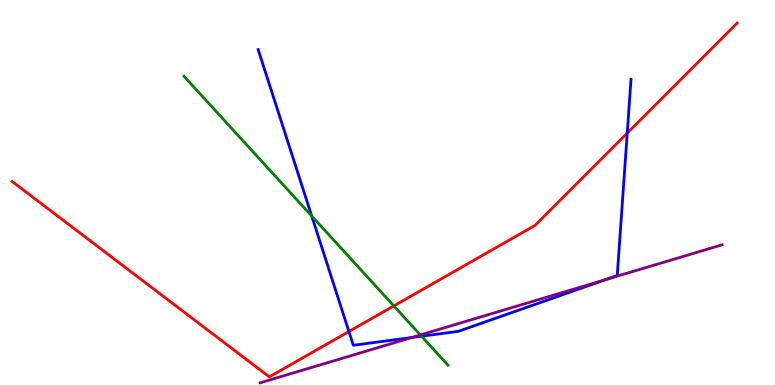[{'lines': ['blue', 'red'], 'intersections': [{'x': 4.5, 'y': 1.39}, {'x': 8.09, 'y': 6.54}]}, {'lines': ['green', 'red'], 'intersections': [{'x': 5.08, 'y': 2.05}]}, {'lines': ['purple', 'red'], 'intersections': []}, {'lines': ['blue', 'green'], 'intersections': [{'x': 4.02, 'y': 4.39}, {'x': 5.44, 'y': 1.27}]}, {'lines': ['blue', 'purple'], 'intersections': [{'x': 5.31, 'y': 1.23}, {'x': 7.82, 'y': 2.74}]}, {'lines': ['green', 'purple'], 'intersections': [{'x': 5.42, 'y': 1.3}]}]